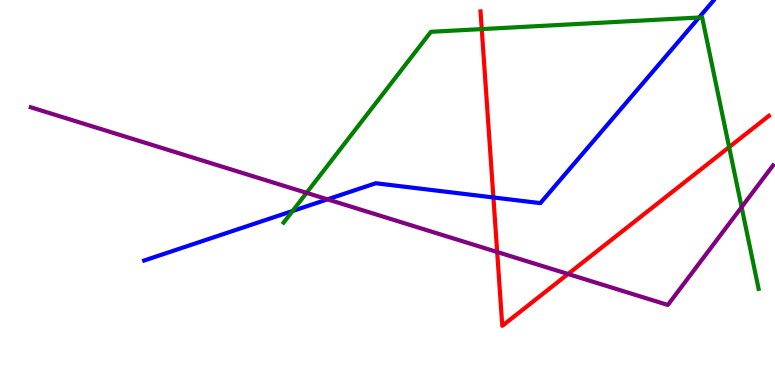[{'lines': ['blue', 'red'], 'intersections': [{'x': 6.37, 'y': 4.87}]}, {'lines': ['green', 'red'], 'intersections': [{'x': 6.22, 'y': 9.24}, {'x': 9.41, 'y': 6.18}]}, {'lines': ['purple', 'red'], 'intersections': [{'x': 6.42, 'y': 3.45}, {'x': 7.33, 'y': 2.88}]}, {'lines': ['blue', 'green'], 'intersections': [{'x': 3.77, 'y': 4.52}, {'x': 9.02, 'y': 9.55}]}, {'lines': ['blue', 'purple'], 'intersections': [{'x': 4.23, 'y': 4.82}]}, {'lines': ['green', 'purple'], 'intersections': [{'x': 3.96, 'y': 4.99}, {'x': 9.57, 'y': 4.62}]}]